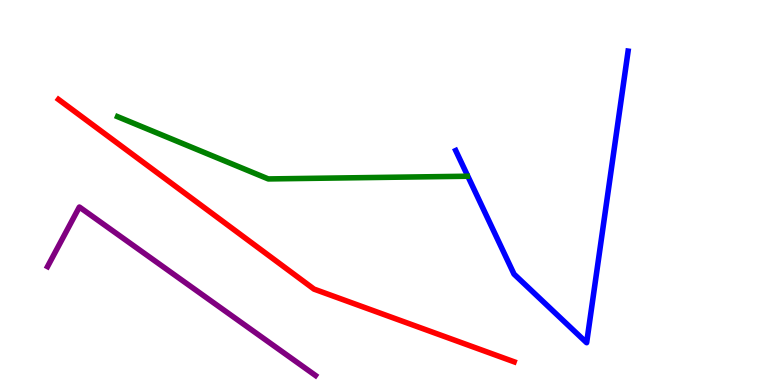[{'lines': ['blue', 'red'], 'intersections': []}, {'lines': ['green', 'red'], 'intersections': []}, {'lines': ['purple', 'red'], 'intersections': []}, {'lines': ['blue', 'green'], 'intersections': []}, {'lines': ['blue', 'purple'], 'intersections': []}, {'lines': ['green', 'purple'], 'intersections': []}]